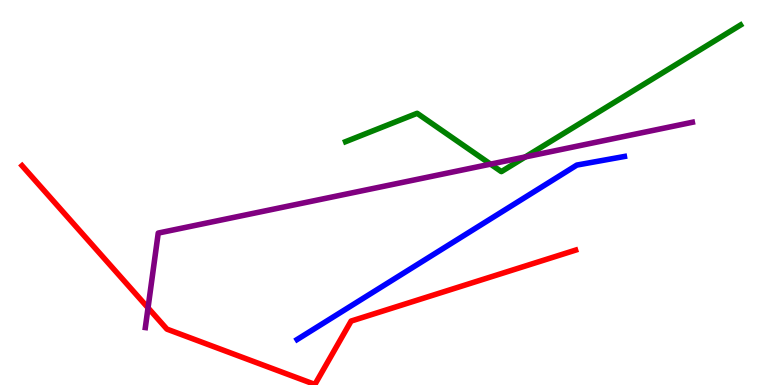[{'lines': ['blue', 'red'], 'intersections': []}, {'lines': ['green', 'red'], 'intersections': []}, {'lines': ['purple', 'red'], 'intersections': [{'x': 1.91, 'y': 2.0}]}, {'lines': ['blue', 'green'], 'intersections': []}, {'lines': ['blue', 'purple'], 'intersections': []}, {'lines': ['green', 'purple'], 'intersections': [{'x': 6.33, 'y': 5.74}, {'x': 6.78, 'y': 5.92}]}]